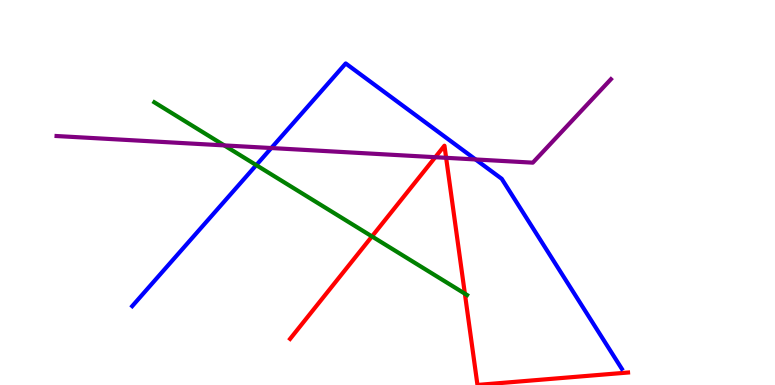[{'lines': ['blue', 'red'], 'intersections': []}, {'lines': ['green', 'red'], 'intersections': [{'x': 4.8, 'y': 3.86}, {'x': 6.0, 'y': 2.37}]}, {'lines': ['purple', 'red'], 'intersections': [{'x': 5.62, 'y': 5.92}, {'x': 5.76, 'y': 5.9}]}, {'lines': ['blue', 'green'], 'intersections': [{'x': 3.31, 'y': 5.71}]}, {'lines': ['blue', 'purple'], 'intersections': [{'x': 3.5, 'y': 6.15}, {'x': 6.14, 'y': 5.86}]}, {'lines': ['green', 'purple'], 'intersections': [{'x': 2.89, 'y': 6.22}]}]